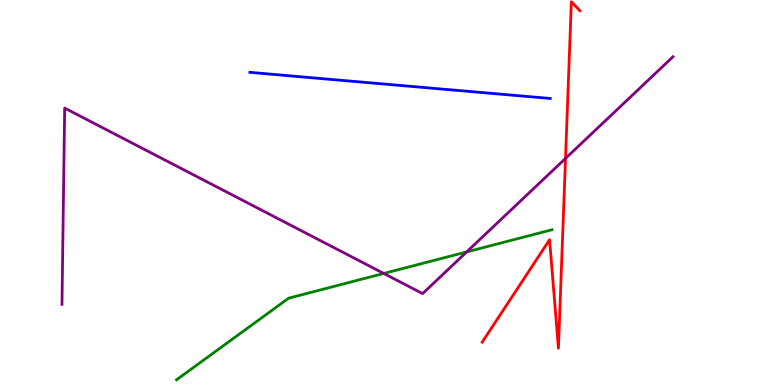[{'lines': ['blue', 'red'], 'intersections': []}, {'lines': ['green', 'red'], 'intersections': []}, {'lines': ['purple', 'red'], 'intersections': [{'x': 7.3, 'y': 5.89}]}, {'lines': ['blue', 'green'], 'intersections': []}, {'lines': ['blue', 'purple'], 'intersections': []}, {'lines': ['green', 'purple'], 'intersections': [{'x': 4.95, 'y': 2.9}, {'x': 6.02, 'y': 3.46}]}]